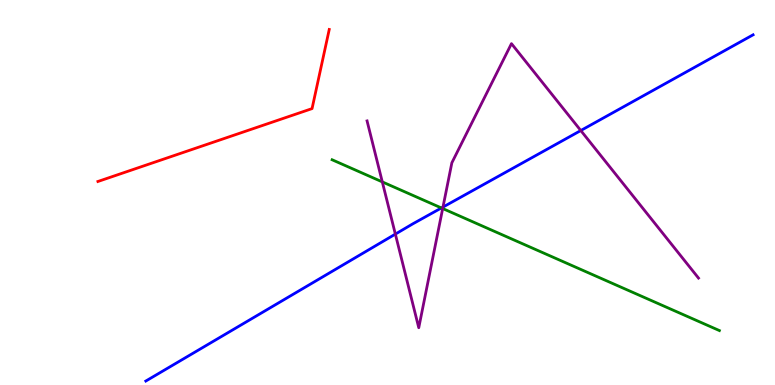[{'lines': ['blue', 'red'], 'intersections': []}, {'lines': ['green', 'red'], 'intersections': []}, {'lines': ['purple', 'red'], 'intersections': []}, {'lines': ['blue', 'green'], 'intersections': [{'x': 5.7, 'y': 4.6}]}, {'lines': ['blue', 'purple'], 'intersections': [{'x': 5.1, 'y': 3.92}, {'x': 5.72, 'y': 4.62}, {'x': 7.49, 'y': 6.61}]}, {'lines': ['green', 'purple'], 'intersections': [{'x': 4.93, 'y': 5.28}, {'x': 5.71, 'y': 4.58}]}]